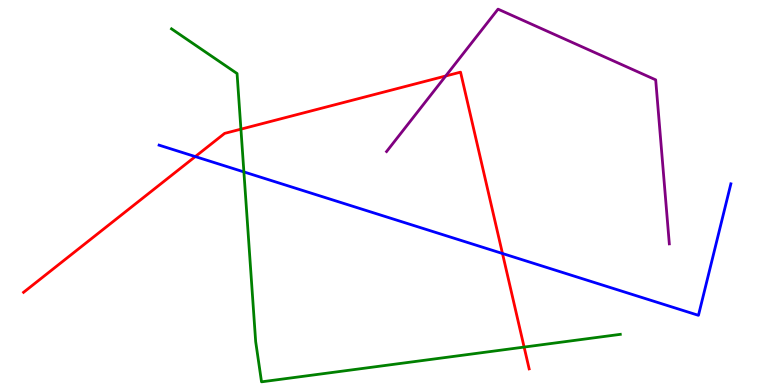[{'lines': ['blue', 'red'], 'intersections': [{'x': 2.52, 'y': 5.93}, {'x': 6.48, 'y': 3.42}]}, {'lines': ['green', 'red'], 'intersections': [{'x': 3.11, 'y': 6.65}, {'x': 6.76, 'y': 0.985}]}, {'lines': ['purple', 'red'], 'intersections': [{'x': 5.75, 'y': 8.03}]}, {'lines': ['blue', 'green'], 'intersections': [{'x': 3.15, 'y': 5.53}]}, {'lines': ['blue', 'purple'], 'intersections': []}, {'lines': ['green', 'purple'], 'intersections': []}]